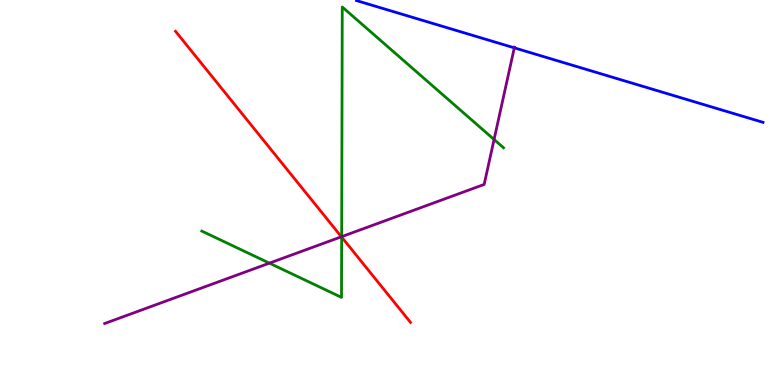[{'lines': ['blue', 'red'], 'intersections': []}, {'lines': ['green', 'red'], 'intersections': [{'x': 4.41, 'y': 3.84}]}, {'lines': ['purple', 'red'], 'intersections': [{'x': 4.41, 'y': 3.85}]}, {'lines': ['blue', 'green'], 'intersections': []}, {'lines': ['blue', 'purple'], 'intersections': [{'x': 6.64, 'y': 8.76}]}, {'lines': ['green', 'purple'], 'intersections': [{'x': 3.48, 'y': 3.17}, {'x': 4.41, 'y': 3.85}, {'x': 6.38, 'y': 6.38}]}]